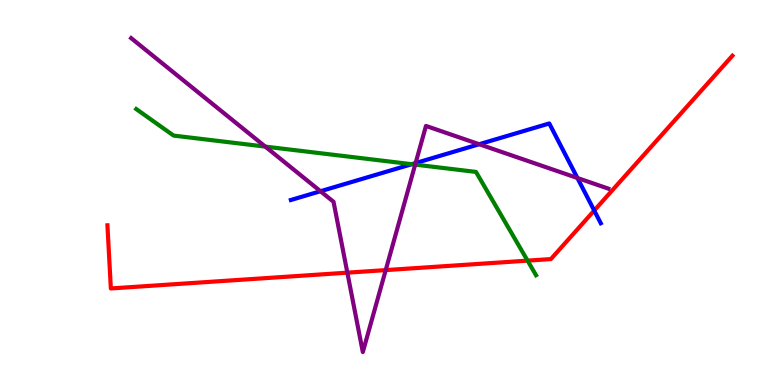[{'lines': ['blue', 'red'], 'intersections': [{'x': 7.67, 'y': 4.53}]}, {'lines': ['green', 'red'], 'intersections': [{'x': 6.81, 'y': 3.23}]}, {'lines': ['purple', 'red'], 'intersections': [{'x': 4.48, 'y': 2.92}, {'x': 4.98, 'y': 2.98}]}, {'lines': ['blue', 'green'], 'intersections': [{'x': 5.31, 'y': 5.74}]}, {'lines': ['blue', 'purple'], 'intersections': [{'x': 4.14, 'y': 5.03}, {'x': 5.36, 'y': 5.76}, {'x': 6.18, 'y': 6.25}, {'x': 7.45, 'y': 5.38}]}, {'lines': ['green', 'purple'], 'intersections': [{'x': 3.42, 'y': 6.19}, {'x': 5.36, 'y': 5.72}]}]